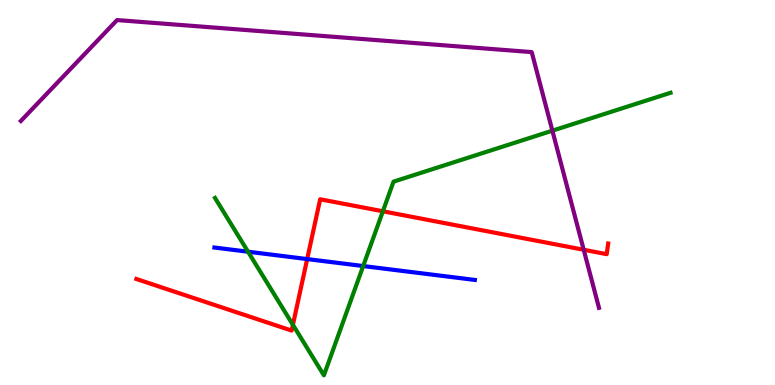[{'lines': ['blue', 'red'], 'intersections': [{'x': 3.96, 'y': 3.27}]}, {'lines': ['green', 'red'], 'intersections': [{'x': 3.78, 'y': 1.56}, {'x': 4.94, 'y': 4.51}]}, {'lines': ['purple', 'red'], 'intersections': [{'x': 7.53, 'y': 3.51}]}, {'lines': ['blue', 'green'], 'intersections': [{'x': 3.2, 'y': 3.46}, {'x': 4.69, 'y': 3.09}]}, {'lines': ['blue', 'purple'], 'intersections': []}, {'lines': ['green', 'purple'], 'intersections': [{'x': 7.13, 'y': 6.61}]}]